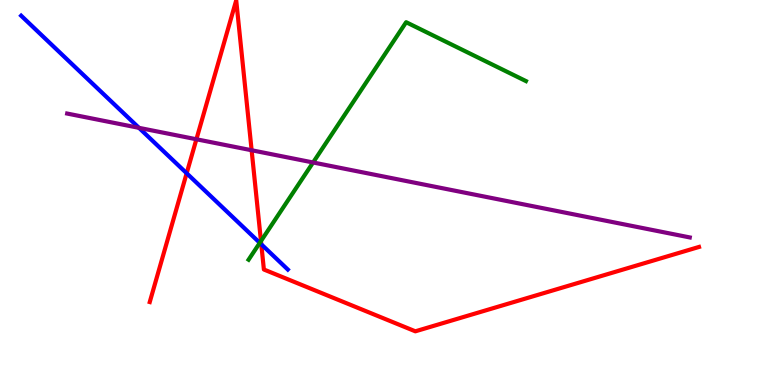[{'lines': ['blue', 'red'], 'intersections': [{'x': 2.41, 'y': 5.5}, {'x': 3.37, 'y': 3.65}]}, {'lines': ['green', 'red'], 'intersections': [{'x': 3.37, 'y': 3.74}]}, {'lines': ['purple', 'red'], 'intersections': [{'x': 2.53, 'y': 6.38}, {'x': 3.25, 'y': 6.1}]}, {'lines': ['blue', 'green'], 'intersections': [{'x': 3.35, 'y': 3.69}]}, {'lines': ['blue', 'purple'], 'intersections': [{'x': 1.79, 'y': 6.68}]}, {'lines': ['green', 'purple'], 'intersections': [{'x': 4.04, 'y': 5.78}]}]